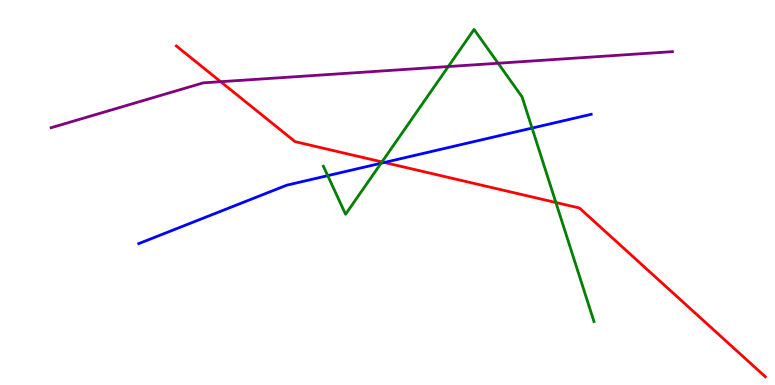[{'lines': ['blue', 'red'], 'intersections': [{'x': 4.96, 'y': 5.78}]}, {'lines': ['green', 'red'], 'intersections': [{'x': 4.93, 'y': 5.79}, {'x': 7.17, 'y': 4.74}]}, {'lines': ['purple', 'red'], 'intersections': [{'x': 2.85, 'y': 7.88}]}, {'lines': ['blue', 'green'], 'intersections': [{'x': 4.23, 'y': 5.44}, {'x': 4.92, 'y': 5.76}, {'x': 6.87, 'y': 6.67}]}, {'lines': ['blue', 'purple'], 'intersections': []}, {'lines': ['green', 'purple'], 'intersections': [{'x': 5.78, 'y': 8.27}, {'x': 6.43, 'y': 8.36}]}]